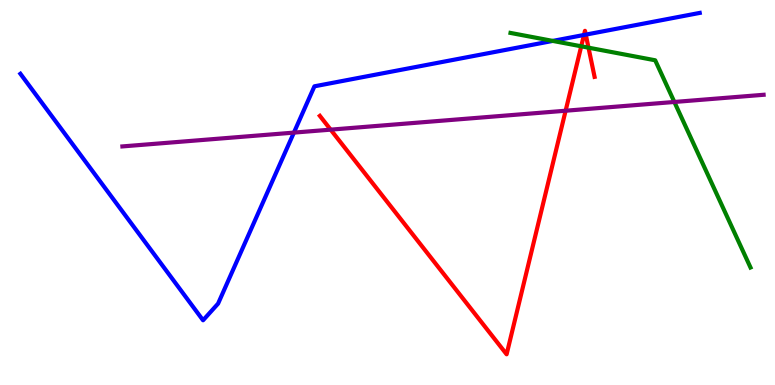[{'lines': ['blue', 'red'], 'intersections': [{'x': 7.54, 'y': 9.09}, {'x': 7.56, 'y': 9.1}]}, {'lines': ['green', 'red'], 'intersections': [{'x': 7.5, 'y': 8.8}, {'x': 7.59, 'y': 8.76}]}, {'lines': ['purple', 'red'], 'intersections': [{'x': 4.27, 'y': 6.63}, {'x': 7.3, 'y': 7.12}]}, {'lines': ['blue', 'green'], 'intersections': [{'x': 7.13, 'y': 8.94}]}, {'lines': ['blue', 'purple'], 'intersections': [{'x': 3.79, 'y': 6.56}]}, {'lines': ['green', 'purple'], 'intersections': [{'x': 8.7, 'y': 7.35}]}]